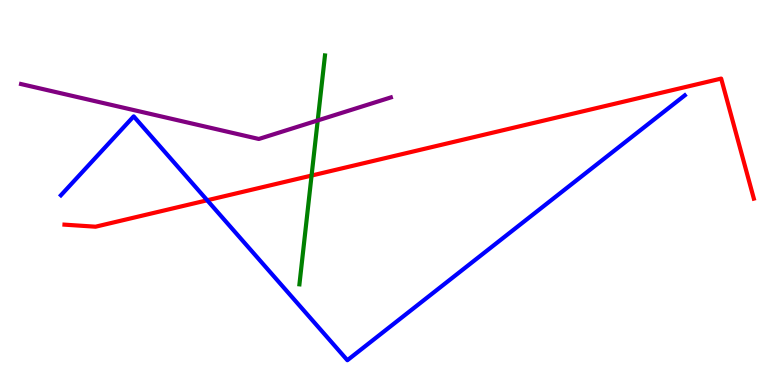[{'lines': ['blue', 'red'], 'intersections': [{'x': 2.67, 'y': 4.8}]}, {'lines': ['green', 'red'], 'intersections': [{'x': 4.02, 'y': 5.44}]}, {'lines': ['purple', 'red'], 'intersections': []}, {'lines': ['blue', 'green'], 'intersections': []}, {'lines': ['blue', 'purple'], 'intersections': []}, {'lines': ['green', 'purple'], 'intersections': [{'x': 4.1, 'y': 6.87}]}]